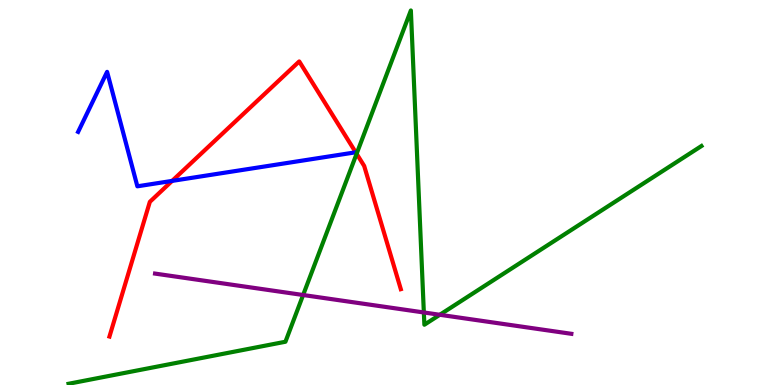[{'lines': ['blue', 'red'], 'intersections': [{'x': 2.22, 'y': 5.3}, {'x': 4.59, 'y': 6.04}]}, {'lines': ['green', 'red'], 'intersections': [{'x': 4.6, 'y': 6.01}]}, {'lines': ['purple', 'red'], 'intersections': []}, {'lines': ['blue', 'green'], 'intersections': []}, {'lines': ['blue', 'purple'], 'intersections': []}, {'lines': ['green', 'purple'], 'intersections': [{'x': 3.91, 'y': 2.34}, {'x': 5.47, 'y': 1.88}, {'x': 5.67, 'y': 1.82}]}]